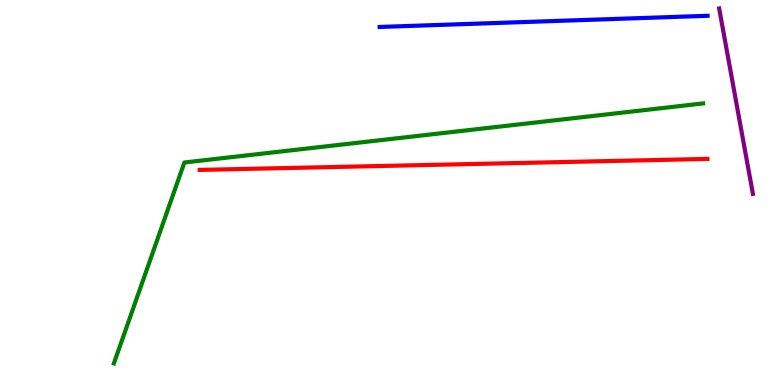[{'lines': ['blue', 'red'], 'intersections': []}, {'lines': ['green', 'red'], 'intersections': []}, {'lines': ['purple', 'red'], 'intersections': []}, {'lines': ['blue', 'green'], 'intersections': []}, {'lines': ['blue', 'purple'], 'intersections': []}, {'lines': ['green', 'purple'], 'intersections': []}]